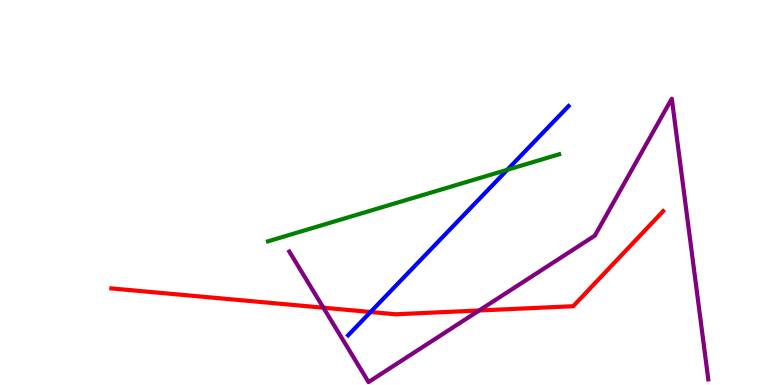[{'lines': ['blue', 'red'], 'intersections': [{'x': 4.78, 'y': 1.9}]}, {'lines': ['green', 'red'], 'intersections': []}, {'lines': ['purple', 'red'], 'intersections': [{'x': 4.17, 'y': 2.01}, {'x': 6.18, 'y': 1.94}]}, {'lines': ['blue', 'green'], 'intersections': [{'x': 6.55, 'y': 5.59}]}, {'lines': ['blue', 'purple'], 'intersections': []}, {'lines': ['green', 'purple'], 'intersections': []}]